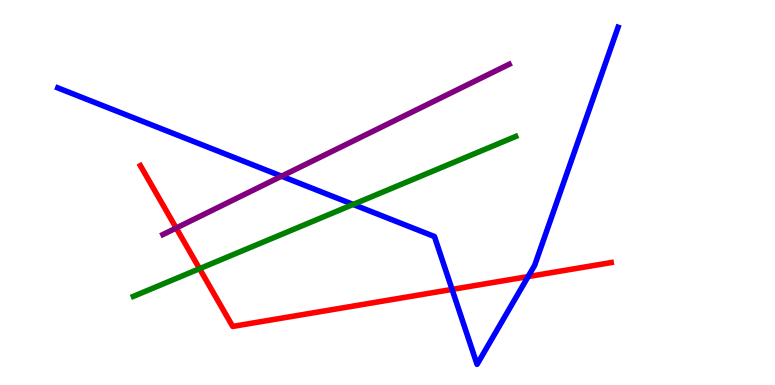[{'lines': ['blue', 'red'], 'intersections': [{'x': 5.83, 'y': 2.48}, {'x': 6.81, 'y': 2.82}]}, {'lines': ['green', 'red'], 'intersections': [{'x': 2.57, 'y': 3.02}]}, {'lines': ['purple', 'red'], 'intersections': [{'x': 2.27, 'y': 4.08}]}, {'lines': ['blue', 'green'], 'intersections': [{'x': 4.56, 'y': 4.69}]}, {'lines': ['blue', 'purple'], 'intersections': [{'x': 3.63, 'y': 5.42}]}, {'lines': ['green', 'purple'], 'intersections': []}]